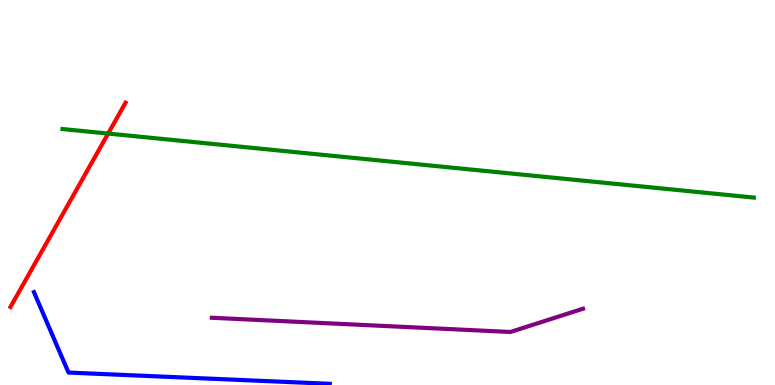[{'lines': ['blue', 'red'], 'intersections': []}, {'lines': ['green', 'red'], 'intersections': [{'x': 1.4, 'y': 6.53}]}, {'lines': ['purple', 'red'], 'intersections': []}, {'lines': ['blue', 'green'], 'intersections': []}, {'lines': ['blue', 'purple'], 'intersections': []}, {'lines': ['green', 'purple'], 'intersections': []}]